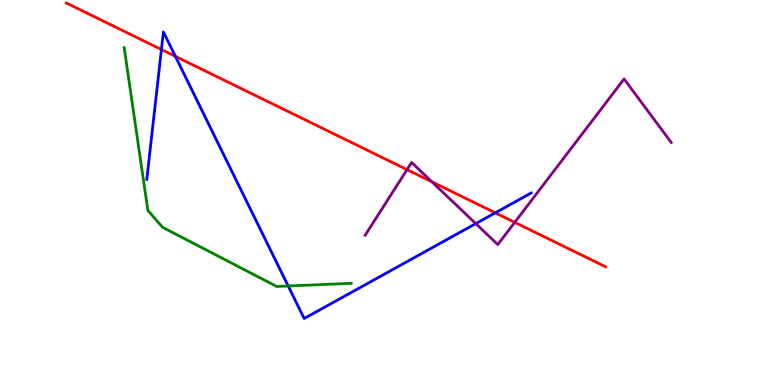[{'lines': ['blue', 'red'], 'intersections': [{'x': 2.08, 'y': 8.71}, {'x': 2.26, 'y': 8.54}, {'x': 6.39, 'y': 4.47}]}, {'lines': ['green', 'red'], 'intersections': []}, {'lines': ['purple', 'red'], 'intersections': [{'x': 5.25, 'y': 5.59}, {'x': 5.57, 'y': 5.28}, {'x': 6.64, 'y': 4.23}]}, {'lines': ['blue', 'green'], 'intersections': [{'x': 3.72, 'y': 2.57}]}, {'lines': ['blue', 'purple'], 'intersections': [{'x': 6.14, 'y': 4.19}]}, {'lines': ['green', 'purple'], 'intersections': []}]